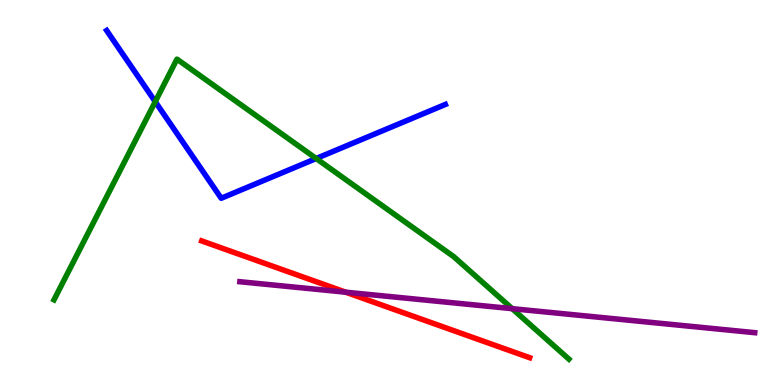[{'lines': ['blue', 'red'], 'intersections': []}, {'lines': ['green', 'red'], 'intersections': []}, {'lines': ['purple', 'red'], 'intersections': [{'x': 4.46, 'y': 2.41}]}, {'lines': ['blue', 'green'], 'intersections': [{'x': 2.0, 'y': 7.36}, {'x': 4.08, 'y': 5.88}]}, {'lines': ['blue', 'purple'], 'intersections': []}, {'lines': ['green', 'purple'], 'intersections': [{'x': 6.61, 'y': 1.98}]}]